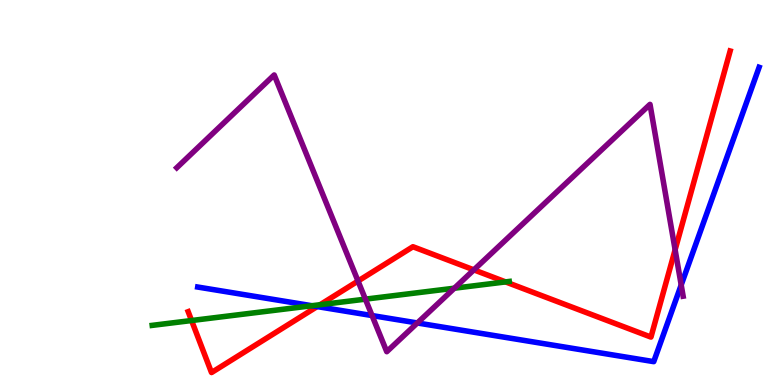[{'lines': ['blue', 'red'], 'intersections': [{'x': 4.09, 'y': 2.04}]}, {'lines': ['green', 'red'], 'intersections': [{'x': 2.47, 'y': 1.67}, {'x': 4.13, 'y': 2.09}, {'x': 6.52, 'y': 2.68}]}, {'lines': ['purple', 'red'], 'intersections': [{'x': 4.62, 'y': 2.7}, {'x': 6.11, 'y': 2.99}, {'x': 8.71, 'y': 3.51}]}, {'lines': ['blue', 'green'], 'intersections': [{'x': 4.02, 'y': 2.06}]}, {'lines': ['blue', 'purple'], 'intersections': [{'x': 4.8, 'y': 1.8}, {'x': 5.39, 'y': 1.61}, {'x': 8.79, 'y': 2.6}]}, {'lines': ['green', 'purple'], 'intersections': [{'x': 4.71, 'y': 2.23}, {'x': 5.86, 'y': 2.51}]}]